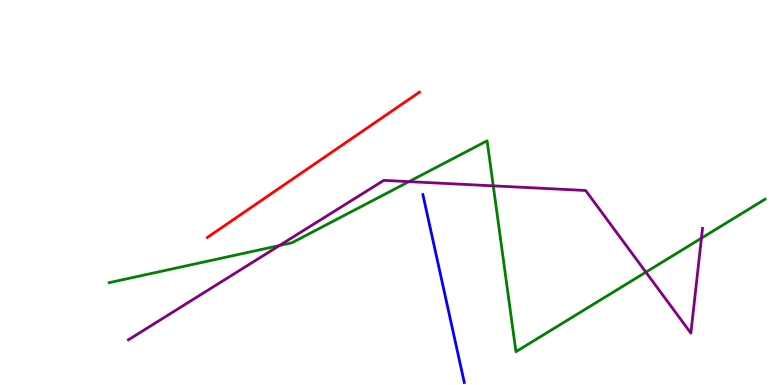[{'lines': ['blue', 'red'], 'intersections': []}, {'lines': ['green', 'red'], 'intersections': []}, {'lines': ['purple', 'red'], 'intersections': []}, {'lines': ['blue', 'green'], 'intersections': []}, {'lines': ['blue', 'purple'], 'intersections': []}, {'lines': ['green', 'purple'], 'intersections': [{'x': 3.61, 'y': 3.62}, {'x': 5.28, 'y': 5.28}, {'x': 6.36, 'y': 5.17}, {'x': 8.33, 'y': 2.93}, {'x': 9.05, 'y': 3.81}]}]